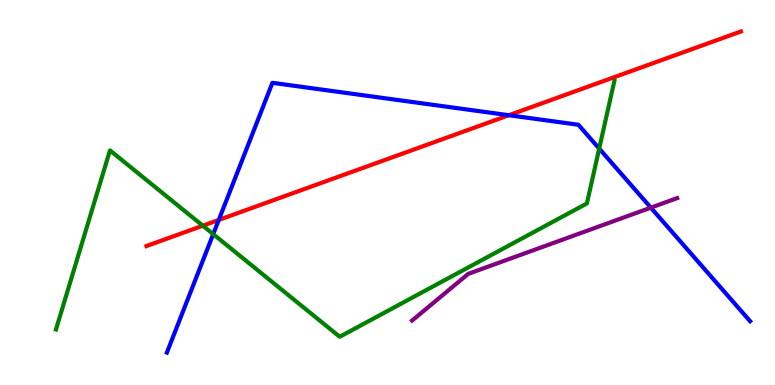[{'lines': ['blue', 'red'], 'intersections': [{'x': 2.82, 'y': 4.29}, {'x': 6.57, 'y': 7.01}]}, {'lines': ['green', 'red'], 'intersections': [{'x': 2.62, 'y': 4.14}]}, {'lines': ['purple', 'red'], 'intersections': []}, {'lines': ['blue', 'green'], 'intersections': [{'x': 2.75, 'y': 3.92}, {'x': 7.73, 'y': 6.14}]}, {'lines': ['blue', 'purple'], 'intersections': [{'x': 8.4, 'y': 4.61}]}, {'lines': ['green', 'purple'], 'intersections': []}]